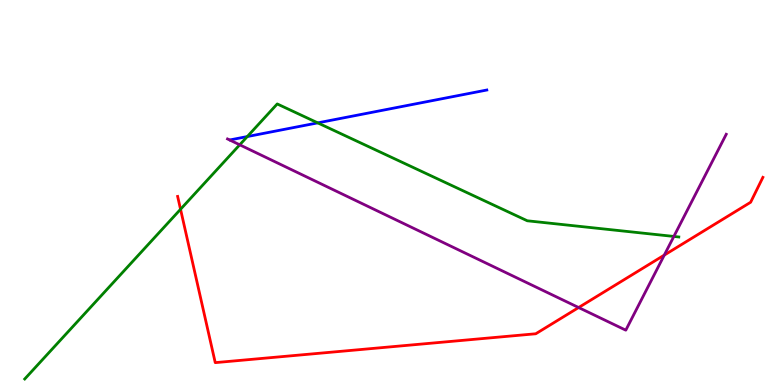[{'lines': ['blue', 'red'], 'intersections': []}, {'lines': ['green', 'red'], 'intersections': [{'x': 2.33, 'y': 4.56}]}, {'lines': ['purple', 'red'], 'intersections': [{'x': 7.47, 'y': 2.01}, {'x': 8.57, 'y': 3.37}]}, {'lines': ['blue', 'green'], 'intersections': [{'x': 3.19, 'y': 6.45}, {'x': 4.1, 'y': 6.81}]}, {'lines': ['blue', 'purple'], 'intersections': []}, {'lines': ['green', 'purple'], 'intersections': [{'x': 3.09, 'y': 6.24}, {'x': 8.69, 'y': 3.86}]}]